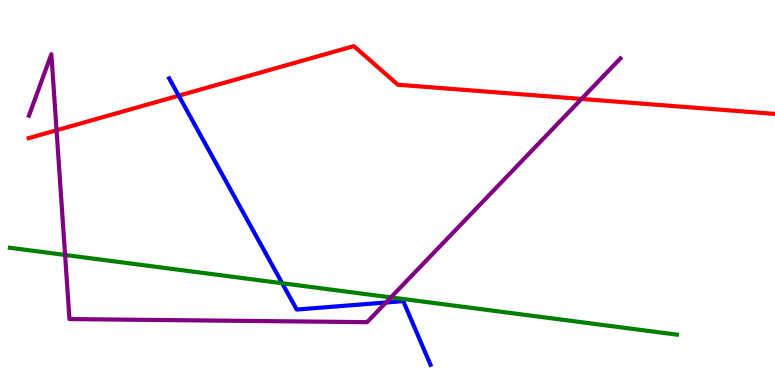[{'lines': ['blue', 'red'], 'intersections': [{'x': 2.31, 'y': 7.51}]}, {'lines': ['green', 'red'], 'intersections': []}, {'lines': ['purple', 'red'], 'intersections': [{'x': 0.73, 'y': 6.62}, {'x': 7.5, 'y': 7.43}]}, {'lines': ['blue', 'green'], 'intersections': [{'x': 3.64, 'y': 2.64}]}, {'lines': ['blue', 'purple'], 'intersections': [{'x': 4.98, 'y': 2.14}]}, {'lines': ['green', 'purple'], 'intersections': [{'x': 0.84, 'y': 3.38}, {'x': 5.04, 'y': 2.28}]}]